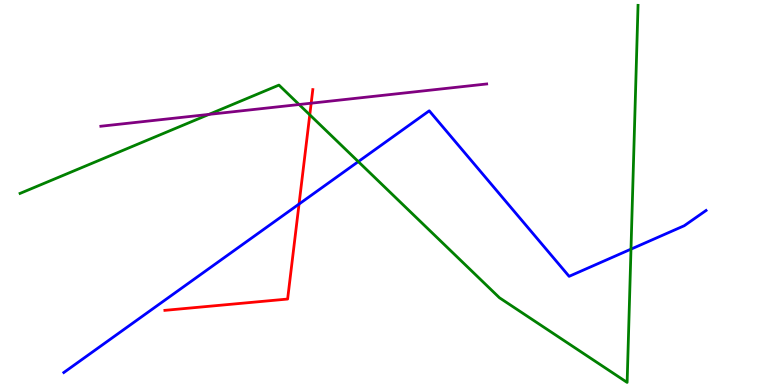[{'lines': ['blue', 'red'], 'intersections': [{'x': 3.86, 'y': 4.7}]}, {'lines': ['green', 'red'], 'intersections': [{'x': 4.0, 'y': 7.02}]}, {'lines': ['purple', 'red'], 'intersections': [{'x': 4.02, 'y': 7.32}]}, {'lines': ['blue', 'green'], 'intersections': [{'x': 4.62, 'y': 5.8}, {'x': 8.14, 'y': 3.53}]}, {'lines': ['blue', 'purple'], 'intersections': []}, {'lines': ['green', 'purple'], 'intersections': [{'x': 2.7, 'y': 7.03}, {'x': 3.86, 'y': 7.29}]}]